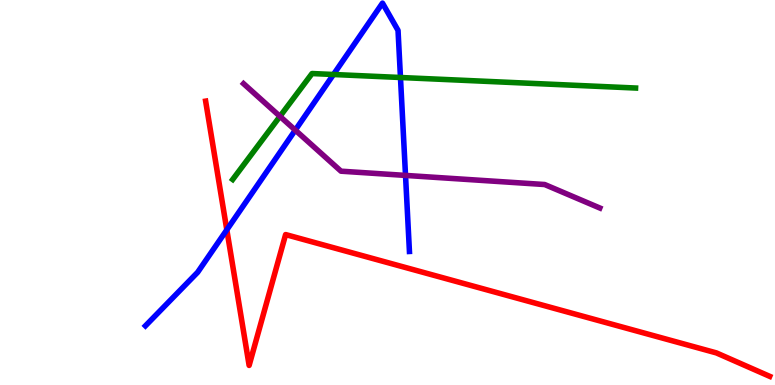[{'lines': ['blue', 'red'], 'intersections': [{'x': 2.93, 'y': 4.03}]}, {'lines': ['green', 'red'], 'intersections': []}, {'lines': ['purple', 'red'], 'intersections': []}, {'lines': ['blue', 'green'], 'intersections': [{'x': 4.3, 'y': 8.07}, {'x': 5.17, 'y': 7.99}]}, {'lines': ['blue', 'purple'], 'intersections': [{'x': 3.81, 'y': 6.62}, {'x': 5.23, 'y': 5.44}]}, {'lines': ['green', 'purple'], 'intersections': [{'x': 3.61, 'y': 6.98}]}]